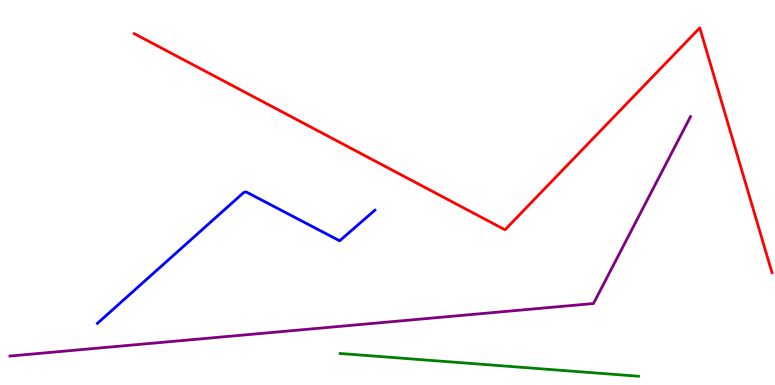[{'lines': ['blue', 'red'], 'intersections': []}, {'lines': ['green', 'red'], 'intersections': []}, {'lines': ['purple', 'red'], 'intersections': []}, {'lines': ['blue', 'green'], 'intersections': []}, {'lines': ['blue', 'purple'], 'intersections': []}, {'lines': ['green', 'purple'], 'intersections': []}]